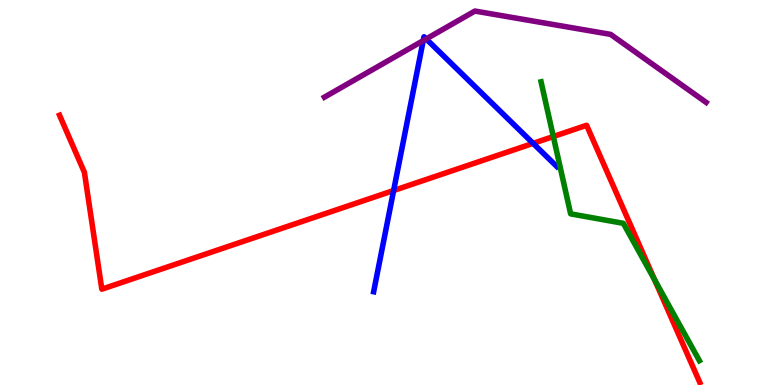[{'lines': ['blue', 'red'], 'intersections': [{'x': 5.08, 'y': 5.05}, {'x': 6.88, 'y': 6.28}]}, {'lines': ['green', 'red'], 'intersections': [{'x': 7.14, 'y': 6.45}, {'x': 8.45, 'y': 2.73}]}, {'lines': ['purple', 'red'], 'intersections': []}, {'lines': ['blue', 'green'], 'intersections': []}, {'lines': ['blue', 'purple'], 'intersections': [{'x': 5.46, 'y': 8.94}, {'x': 5.5, 'y': 8.99}]}, {'lines': ['green', 'purple'], 'intersections': []}]